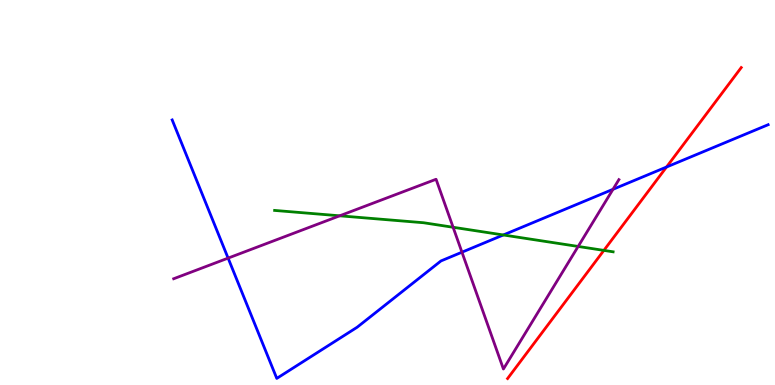[{'lines': ['blue', 'red'], 'intersections': [{'x': 8.6, 'y': 5.66}]}, {'lines': ['green', 'red'], 'intersections': [{'x': 7.79, 'y': 3.5}]}, {'lines': ['purple', 'red'], 'intersections': []}, {'lines': ['blue', 'green'], 'intersections': [{'x': 6.49, 'y': 3.9}]}, {'lines': ['blue', 'purple'], 'intersections': [{'x': 2.94, 'y': 3.3}, {'x': 5.96, 'y': 3.45}, {'x': 7.91, 'y': 5.08}]}, {'lines': ['green', 'purple'], 'intersections': [{'x': 4.38, 'y': 4.39}, {'x': 5.85, 'y': 4.1}, {'x': 7.46, 'y': 3.6}]}]